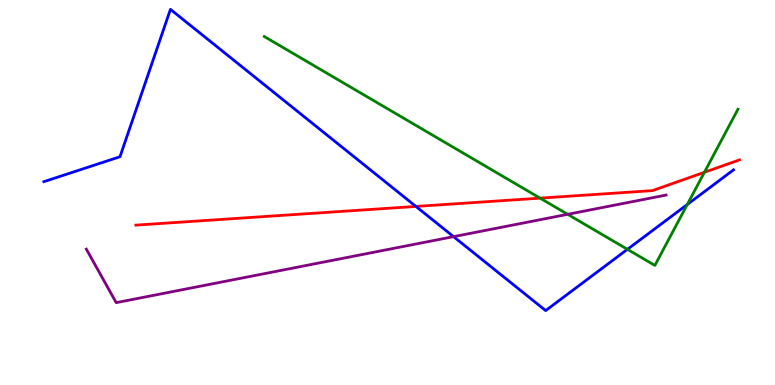[{'lines': ['blue', 'red'], 'intersections': [{'x': 5.37, 'y': 4.64}]}, {'lines': ['green', 'red'], 'intersections': [{'x': 6.97, 'y': 4.85}, {'x': 9.09, 'y': 5.53}]}, {'lines': ['purple', 'red'], 'intersections': []}, {'lines': ['blue', 'green'], 'intersections': [{'x': 8.1, 'y': 3.52}, {'x': 8.87, 'y': 4.69}]}, {'lines': ['blue', 'purple'], 'intersections': [{'x': 5.85, 'y': 3.85}]}, {'lines': ['green', 'purple'], 'intersections': [{'x': 7.32, 'y': 4.43}]}]